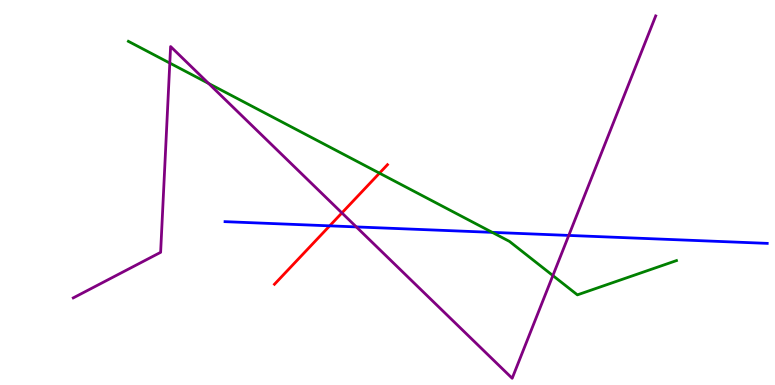[{'lines': ['blue', 'red'], 'intersections': [{'x': 4.25, 'y': 4.13}]}, {'lines': ['green', 'red'], 'intersections': [{'x': 4.9, 'y': 5.5}]}, {'lines': ['purple', 'red'], 'intersections': [{'x': 4.41, 'y': 4.47}]}, {'lines': ['blue', 'green'], 'intersections': [{'x': 6.35, 'y': 3.96}]}, {'lines': ['blue', 'purple'], 'intersections': [{'x': 4.6, 'y': 4.11}, {'x': 7.34, 'y': 3.89}]}, {'lines': ['green', 'purple'], 'intersections': [{'x': 2.19, 'y': 8.36}, {'x': 2.69, 'y': 7.83}, {'x': 7.13, 'y': 2.84}]}]